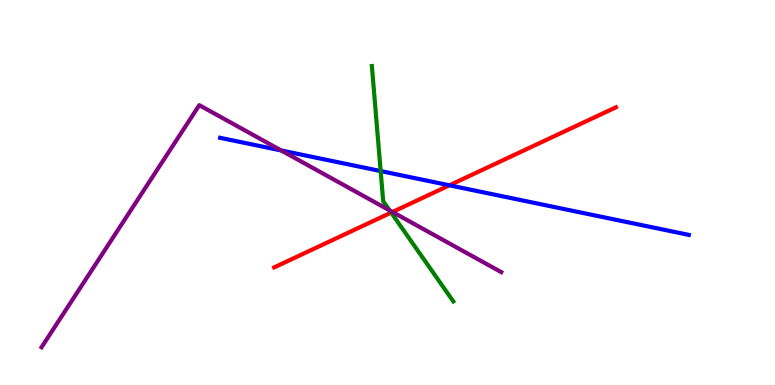[{'lines': ['blue', 'red'], 'intersections': [{'x': 5.8, 'y': 5.19}]}, {'lines': ['green', 'red'], 'intersections': [{'x': 5.05, 'y': 4.48}]}, {'lines': ['purple', 'red'], 'intersections': [{'x': 5.06, 'y': 4.49}]}, {'lines': ['blue', 'green'], 'intersections': [{'x': 4.91, 'y': 5.56}]}, {'lines': ['blue', 'purple'], 'intersections': [{'x': 3.63, 'y': 6.09}]}, {'lines': ['green', 'purple'], 'intersections': [{'x': 5.03, 'y': 4.53}]}]